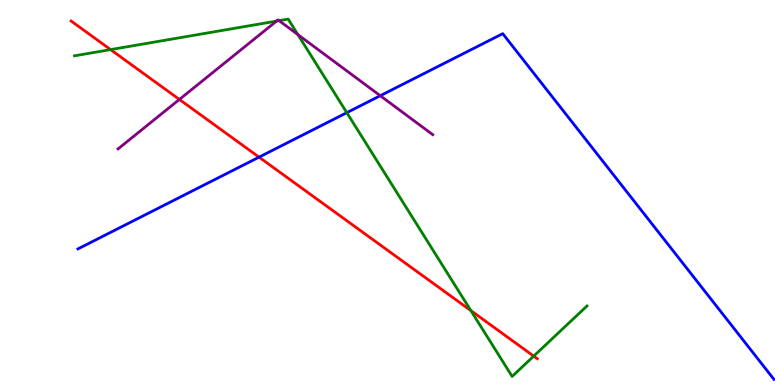[{'lines': ['blue', 'red'], 'intersections': [{'x': 3.34, 'y': 5.92}]}, {'lines': ['green', 'red'], 'intersections': [{'x': 1.43, 'y': 8.71}, {'x': 6.08, 'y': 1.93}, {'x': 6.89, 'y': 0.75}]}, {'lines': ['purple', 'red'], 'intersections': [{'x': 2.31, 'y': 7.42}]}, {'lines': ['blue', 'green'], 'intersections': [{'x': 4.47, 'y': 7.07}]}, {'lines': ['blue', 'purple'], 'intersections': [{'x': 4.91, 'y': 7.51}]}, {'lines': ['green', 'purple'], 'intersections': [{'x': 3.57, 'y': 9.45}, {'x': 3.6, 'y': 9.46}, {'x': 3.84, 'y': 9.1}]}]